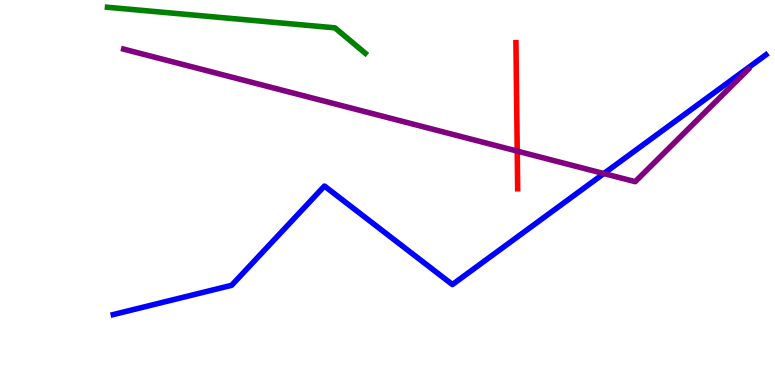[{'lines': ['blue', 'red'], 'intersections': []}, {'lines': ['green', 'red'], 'intersections': []}, {'lines': ['purple', 'red'], 'intersections': [{'x': 6.67, 'y': 6.08}]}, {'lines': ['blue', 'green'], 'intersections': []}, {'lines': ['blue', 'purple'], 'intersections': [{'x': 7.79, 'y': 5.49}]}, {'lines': ['green', 'purple'], 'intersections': []}]